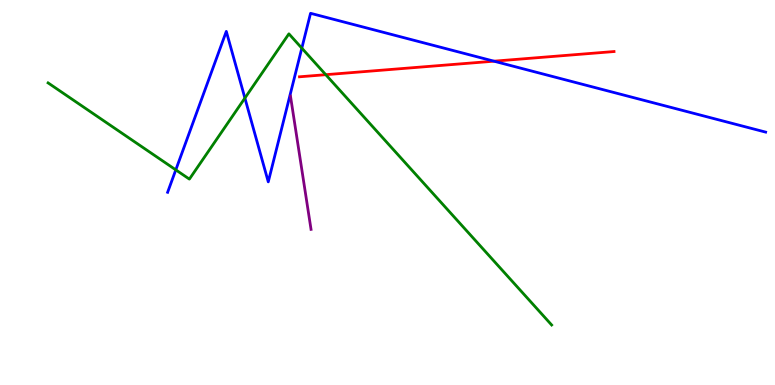[{'lines': ['blue', 'red'], 'intersections': [{'x': 6.37, 'y': 8.41}]}, {'lines': ['green', 'red'], 'intersections': [{'x': 4.2, 'y': 8.06}]}, {'lines': ['purple', 'red'], 'intersections': []}, {'lines': ['blue', 'green'], 'intersections': [{'x': 2.27, 'y': 5.59}, {'x': 3.16, 'y': 7.45}, {'x': 3.89, 'y': 8.75}]}, {'lines': ['blue', 'purple'], 'intersections': []}, {'lines': ['green', 'purple'], 'intersections': []}]